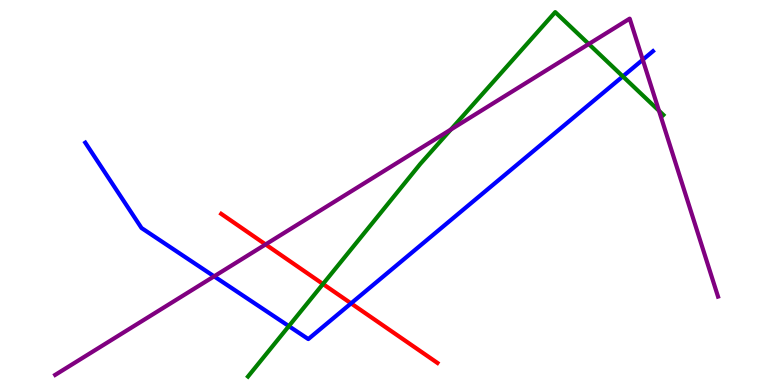[{'lines': ['blue', 'red'], 'intersections': [{'x': 4.53, 'y': 2.12}]}, {'lines': ['green', 'red'], 'intersections': [{'x': 4.17, 'y': 2.62}]}, {'lines': ['purple', 'red'], 'intersections': [{'x': 3.43, 'y': 3.65}]}, {'lines': ['blue', 'green'], 'intersections': [{'x': 3.73, 'y': 1.53}, {'x': 8.04, 'y': 8.02}]}, {'lines': ['blue', 'purple'], 'intersections': [{'x': 2.76, 'y': 2.82}, {'x': 8.29, 'y': 8.45}]}, {'lines': ['green', 'purple'], 'intersections': [{'x': 5.82, 'y': 6.64}, {'x': 7.6, 'y': 8.86}, {'x': 8.5, 'y': 7.12}]}]